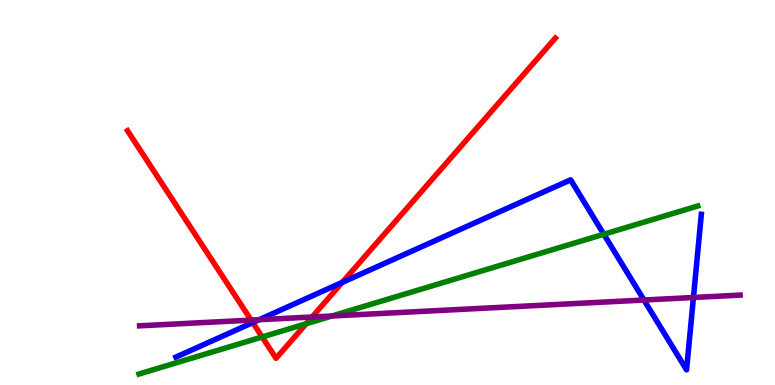[{'lines': ['blue', 'red'], 'intersections': [{'x': 3.26, 'y': 1.62}, {'x': 4.42, 'y': 2.67}]}, {'lines': ['green', 'red'], 'intersections': [{'x': 3.38, 'y': 1.25}, {'x': 3.95, 'y': 1.59}]}, {'lines': ['purple', 'red'], 'intersections': [{'x': 3.24, 'y': 1.69}, {'x': 4.03, 'y': 1.77}]}, {'lines': ['blue', 'green'], 'intersections': [{'x': 7.79, 'y': 3.92}]}, {'lines': ['blue', 'purple'], 'intersections': [{'x': 3.34, 'y': 1.7}, {'x': 8.31, 'y': 2.21}, {'x': 8.95, 'y': 2.27}]}, {'lines': ['green', 'purple'], 'intersections': [{'x': 4.28, 'y': 1.79}]}]